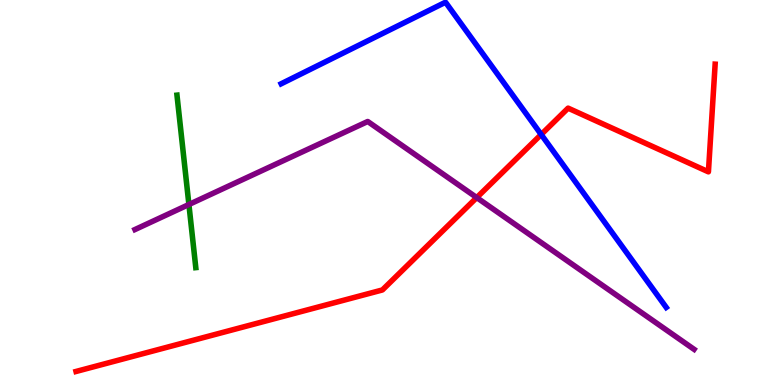[{'lines': ['blue', 'red'], 'intersections': [{'x': 6.98, 'y': 6.51}]}, {'lines': ['green', 'red'], 'intersections': []}, {'lines': ['purple', 'red'], 'intersections': [{'x': 6.15, 'y': 4.87}]}, {'lines': ['blue', 'green'], 'intersections': []}, {'lines': ['blue', 'purple'], 'intersections': []}, {'lines': ['green', 'purple'], 'intersections': [{'x': 2.44, 'y': 4.69}]}]